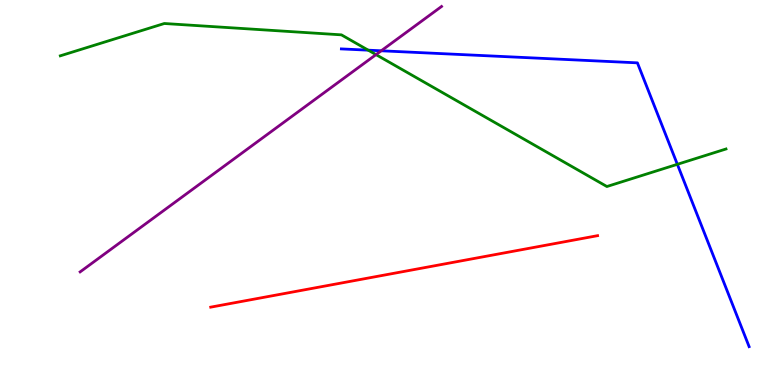[{'lines': ['blue', 'red'], 'intersections': []}, {'lines': ['green', 'red'], 'intersections': []}, {'lines': ['purple', 'red'], 'intersections': []}, {'lines': ['blue', 'green'], 'intersections': [{'x': 4.75, 'y': 8.7}, {'x': 8.74, 'y': 5.73}]}, {'lines': ['blue', 'purple'], 'intersections': [{'x': 4.92, 'y': 8.68}]}, {'lines': ['green', 'purple'], 'intersections': [{'x': 4.85, 'y': 8.58}]}]